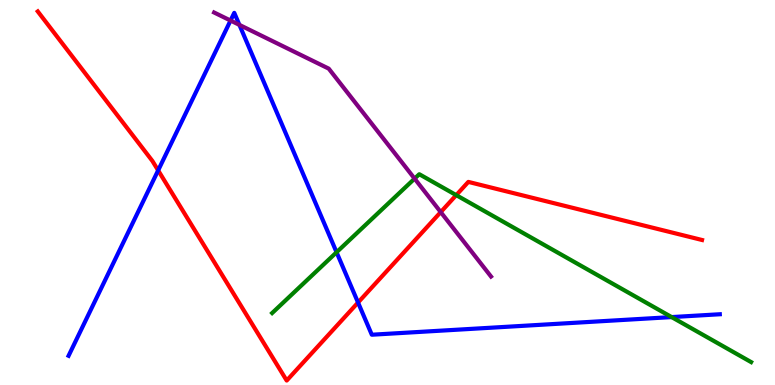[{'lines': ['blue', 'red'], 'intersections': [{'x': 2.04, 'y': 5.57}, {'x': 4.62, 'y': 2.14}]}, {'lines': ['green', 'red'], 'intersections': [{'x': 5.89, 'y': 4.93}]}, {'lines': ['purple', 'red'], 'intersections': [{'x': 5.69, 'y': 4.49}]}, {'lines': ['blue', 'green'], 'intersections': [{'x': 4.34, 'y': 3.45}, {'x': 8.67, 'y': 1.76}]}, {'lines': ['blue', 'purple'], 'intersections': [{'x': 2.97, 'y': 9.47}, {'x': 3.09, 'y': 9.35}]}, {'lines': ['green', 'purple'], 'intersections': [{'x': 5.35, 'y': 5.36}]}]